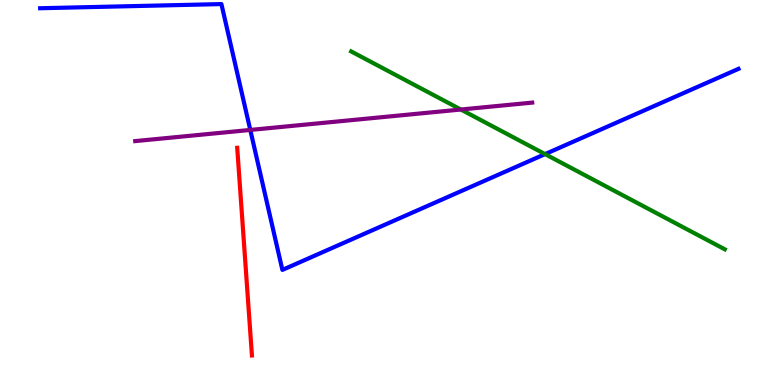[{'lines': ['blue', 'red'], 'intersections': []}, {'lines': ['green', 'red'], 'intersections': []}, {'lines': ['purple', 'red'], 'intersections': []}, {'lines': ['blue', 'green'], 'intersections': [{'x': 7.03, 'y': 6.0}]}, {'lines': ['blue', 'purple'], 'intersections': [{'x': 3.23, 'y': 6.62}]}, {'lines': ['green', 'purple'], 'intersections': [{'x': 5.95, 'y': 7.16}]}]